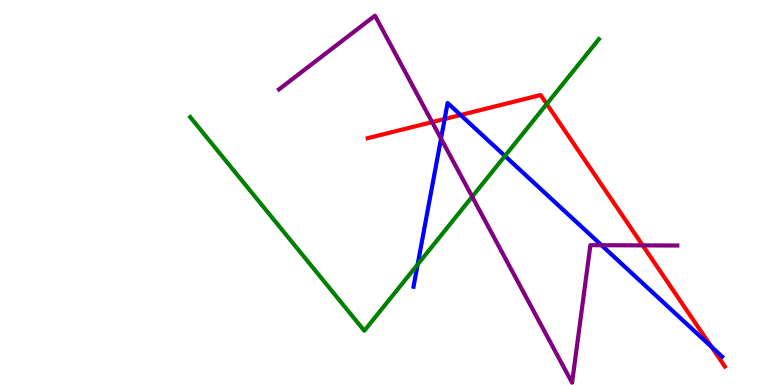[{'lines': ['blue', 'red'], 'intersections': [{'x': 5.74, 'y': 6.91}, {'x': 5.94, 'y': 7.01}, {'x': 9.18, 'y': 0.991}]}, {'lines': ['green', 'red'], 'intersections': [{'x': 7.05, 'y': 7.3}]}, {'lines': ['purple', 'red'], 'intersections': [{'x': 5.58, 'y': 6.83}, {'x': 8.29, 'y': 3.63}]}, {'lines': ['blue', 'green'], 'intersections': [{'x': 5.39, 'y': 3.13}, {'x': 6.52, 'y': 5.95}]}, {'lines': ['blue', 'purple'], 'intersections': [{'x': 5.69, 'y': 6.4}, {'x': 7.76, 'y': 3.63}]}, {'lines': ['green', 'purple'], 'intersections': [{'x': 6.09, 'y': 4.89}]}]